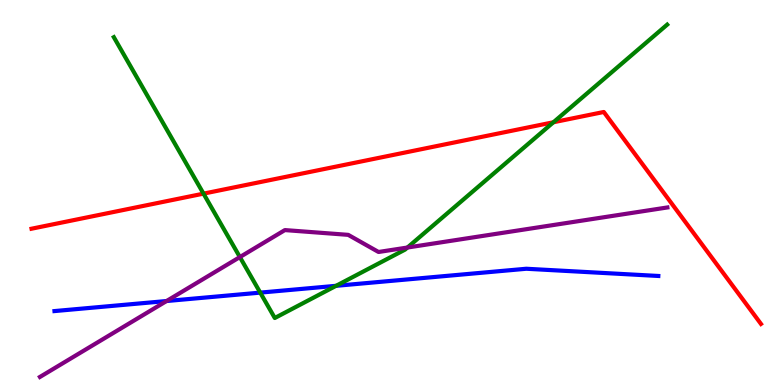[{'lines': ['blue', 'red'], 'intersections': []}, {'lines': ['green', 'red'], 'intersections': [{'x': 2.63, 'y': 4.97}, {'x': 7.14, 'y': 6.82}]}, {'lines': ['purple', 'red'], 'intersections': []}, {'lines': ['blue', 'green'], 'intersections': [{'x': 3.36, 'y': 2.4}, {'x': 4.34, 'y': 2.58}]}, {'lines': ['blue', 'purple'], 'intersections': [{'x': 2.15, 'y': 2.18}]}, {'lines': ['green', 'purple'], 'intersections': [{'x': 3.1, 'y': 3.32}, {'x': 5.26, 'y': 3.57}]}]